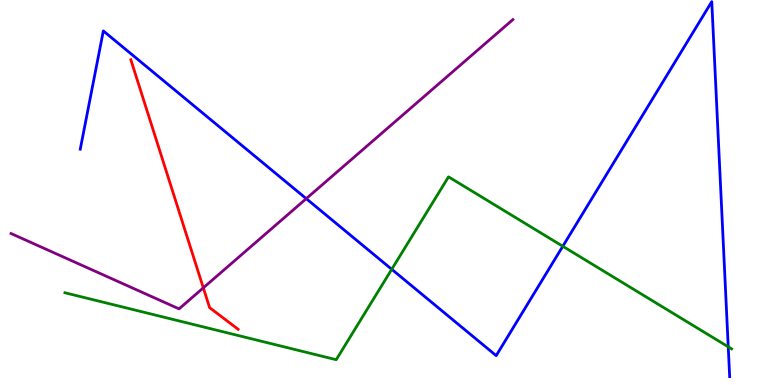[{'lines': ['blue', 'red'], 'intersections': []}, {'lines': ['green', 'red'], 'intersections': []}, {'lines': ['purple', 'red'], 'intersections': [{'x': 2.62, 'y': 2.52}]}, {'lines': ['blue', 'green'], 'intersections': [{'x': 5.05, 'y': 3.01}, {'x': 7.26, 'y': 3.6}, {'x': 9.4, 'y': 0.992}]}, {'lines': ['blue', 'purple'], 'intersections': [{'x': 3.95, 'y': 4.84}]}, {'lines': ['green', 'purple'], 'intersections': []}]